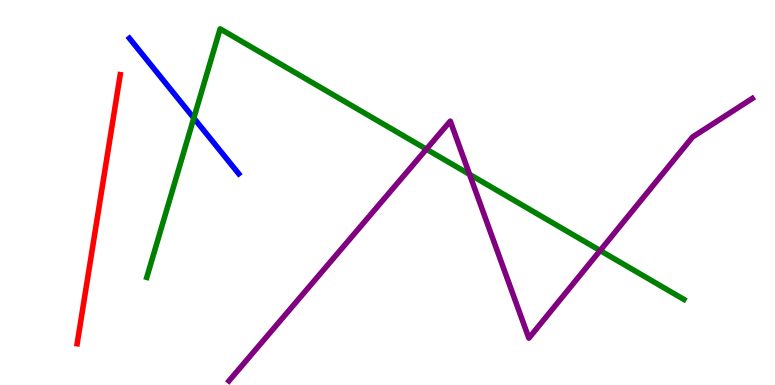[{'lines': ['blue', 'red'], 'intersections': []}, {'lines': ['green', 'red'], 'intersections': []}, {'lines': ['purple', 'red'], 'intersections': []}, {'lines': ['blue', 'green'], 'intersections': [{'x': 2.5, 'y': 6.93}]}, {'lines': ['blue', 'purple'], 'intersections': []}, {'lines': ['green', 'purple'], 'intersections': [{'x': 5.5, 'y': 6.12}, {'x': 6.06, 'y': 5.47}, {'x': 7.74, 'y': 3.49}]}]